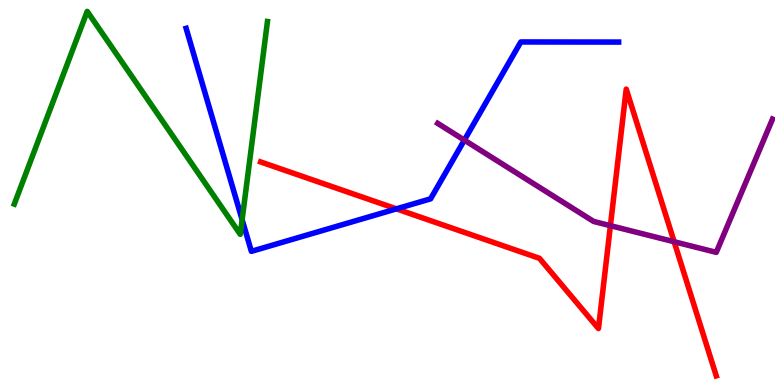[{'lines': ['blue', 'red'], 'intersections': [{'x': 5.11, 'y': 4.58}]}, {'lines': ['green', 'red'], 'intersections': []}, {'lines': ['purple', 'red'], 'intersections': [{'x': 7.88, 'y': 4.14}, {'x': 8.7, 'y': 3.72}]}, {'lines': ['blue', 'green'], 'intersections': [{'x': 3.12, 'y': 4.29}]}, {'lines': ['blue', 'purple'], 'intersections': [{'x': 5.99, 'y': 6.36}]}, {'lines': ['green', 'purple'], 'intersections': []}]